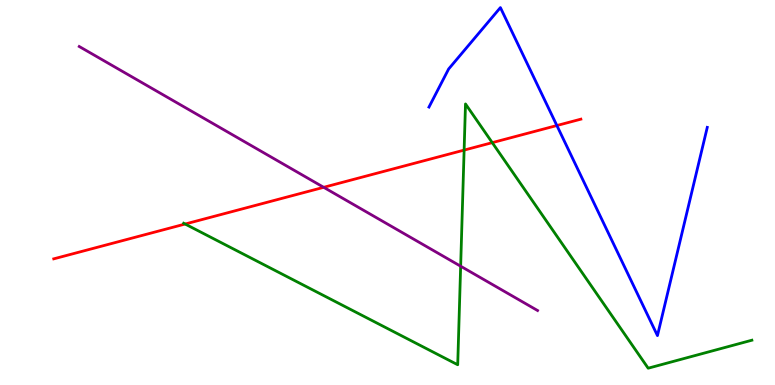[{'lines': ['blue', 'red'], 'intersections': [{'x': 7.19, 'y': 6.74}]}, {'lines': ['green', 'red'], 'intersections': [{'x': 2.39, 'y': 4.18}, {'x': 5.99, 'y': 6.1}, {'x': 6.35, 'y': 6.29}]}, {'lines': ['purple', 'red'], 'intersections': [{'x': 4.18, 'y': 5.13}]}, {'lines': ['blue', 'green'], 'intersections': []}, {'lines': ['blue', 'purple'], 'intersections': []}, {'lines': ['green', 'purple'], 'intersections': [{'x': 5.94, 'y': 3.09}]}]